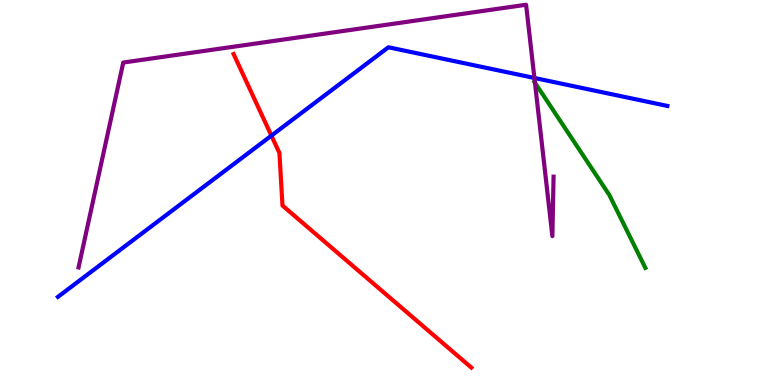[{'lines': ['blue', 'red'], 'intersections': [{'x': 3.5, 'y': 6.48}]}, {'lines': ['green', 'red'], 'intersections': []}, {'lines': ['purple', 'red'], 'intersections': []}, {'lines': ['blue', 'green'], 'intersections': []}, {'lines': ['blue', 'purple'], 'intersections': [{'x': 6.9, 'y': 7.97}]}, {'lines': ['green', 'purple'], 'intersections': [{'x': 6.9, 'y': 7.85}]}]